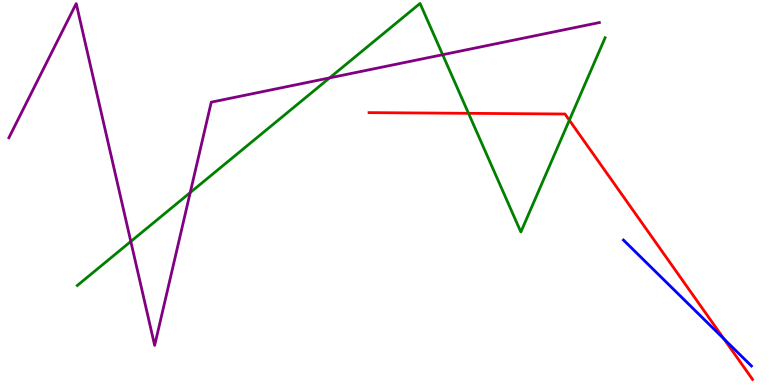[{'lines': ['blue', 'red'], 'intersections': [{'x': 9.34, 'y': 1.2}]}, {'lines': ['green', 'red'], 'intersections': [{'x': 6.05, 'y': 7.06}, {'x': 7.35, 'y': 6.88}]}, {'lines': ['purple', 'red'], 'intersections': []}, {'lines': ['blue', 'green'], 'intersections': []}, {'lines': ['blue', 'purple'], 'intersections': []}, {'lines': ['green', 'purple'], 'intersections': [{'x': 1.69, 'y': 3.73}, {'x': 2.45, 'y': 5.0}, {'x': 4.25, 'y': 7.98}, {'x': 5.71, 'y': 8.58}]}]